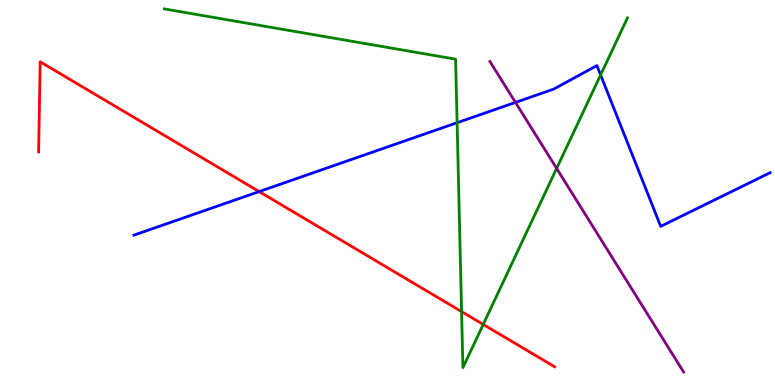[{'lines': ['blue', 'red'], 'intersections': [{'x': 3.34, 'y': 5.02}]}, {'lines': ['green', 'red'], 'intersections': [{'x': 5.96, 'y': 1.91}, {'x': 6.24, 'y': 1.57}]}, {'lines': ['purple', 'red'], 'intersections': []}, {'lines': ['blue', 'green'], 'intersections': [{'x': 5.9, 'y': 6.81}, {'x': 7.75, 'y': 8.05}]}, {'lines': ['blue', 'purple'], 'intersections': [{'x': 6.65, 'y': 7.34}]}, {'lines': ['green', 'purple'], 'intersections': [{'x': 7.18, 'y': 5.63}]}]